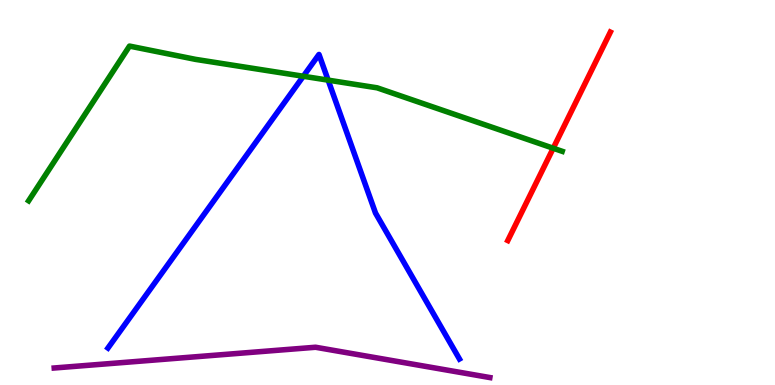[{'lines': ['blue', 'red'], 'intersections': []}, {'lines': ['green', 'red'], 'intersections': [{'x': 7.14, 'y': 6.15}]}, {'lines': ['purple', 'red'], 'intersections': []}, {'lines': ['blue', 'green'], 'intersections': [{'x': 3.91, 'y': 8.02}, {'x': 4.23, 'y': 7.92}]}, {'lines': ['blue', 'purple'], 'intersections': []}, {'lines': ['green', 'purple'], 'intersections': []}]